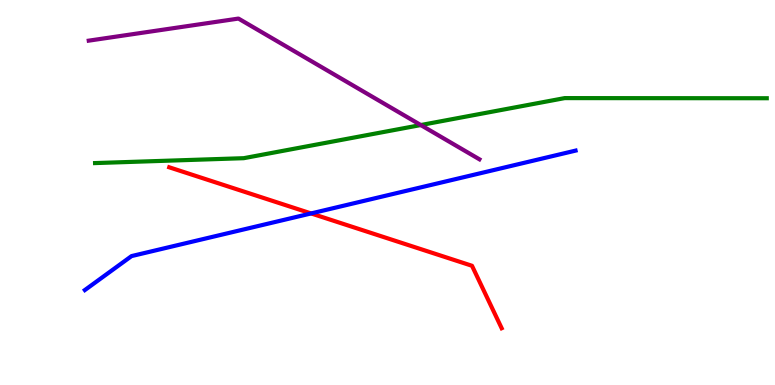[{'lines': ['blue', 'red'], 'intersections': [{'x': 4.01, 'y': 4.46}]}, {'lines': ['green', 'red'], 'intersections': []}, {'lines': ['purple', 'red'], 'intersections': []}, {'lines': ['blue', 'green'], 'intersections': []}, {'lines': ['blue', 'purple'], 'intersections': []}, {'lines': ['green', 'purple'], 'intersections': [{'x': 5.43, 'y': 6.75}]}]